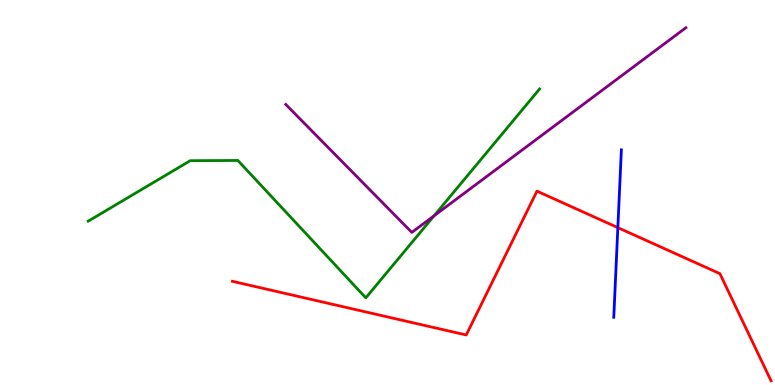[{'lines': ['blue', 'red'], 'intersections': [{'x': 7.97, 'y': 4.09}]}, {'lines': ['green', 'red'], 'intersections': []}, {'lines': ['purple', 'red'], 'intersections': []}, {'lines': ['blue', 'green'], 'intersections': []}, {'lines': ['blue', 'purple'], 'intersections': []}, {'lines': ['green', 'purple'], 'intersections': [{'x': 5.6, 'y': 4.4}]}]